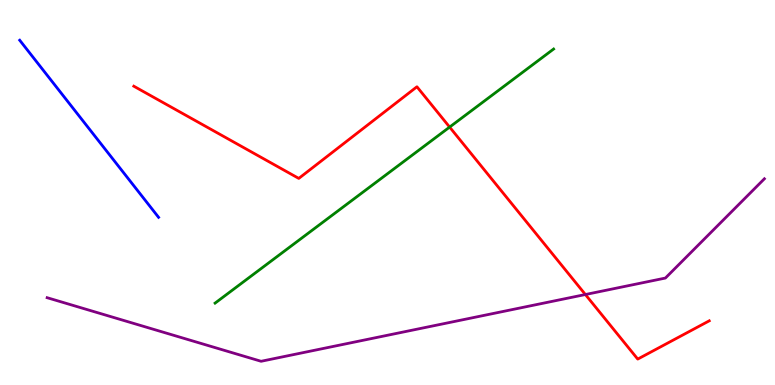[{'lines': ['blue', 'red'], 'intersections': []}, {'lines': ['green', 'red'], 'intersections': [{'x': 5.8, 'y': 6.7}]}, {'lines': ['purple', 'red'], 'intersections': [{'x': 7.55, 'y': 2.35}]}, {'lines': ['blue', 'green'], 'intersections': []}, {'lines': ['blue', 'purple'], 'intersections': []}, {'lines': ['green', 'purple'], 'intersections': []}]